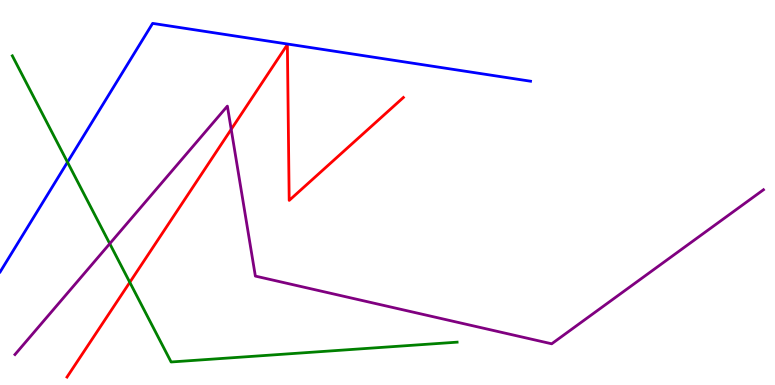[{'lines': ['blue', 'red'], 'intersections': []}, {'lines': ['green', 'red'], 'intersections': [{'x': 1.67, 'y': 2.67}]}, {'lines': ['purple', 'red'], 'intersections': [{'x': 2.98, 'y': 6.64}]}, {'lines': ['blue', 'green'], 'intersections': [{'x': 0.871, 'y': 5.79}]}, {'lines': ['blue', 'purple'], 'intersections': []}, {'lines': ['green', 'purple'], 'intersections': [{'x': 1.42, 'y': 3.67}]}]